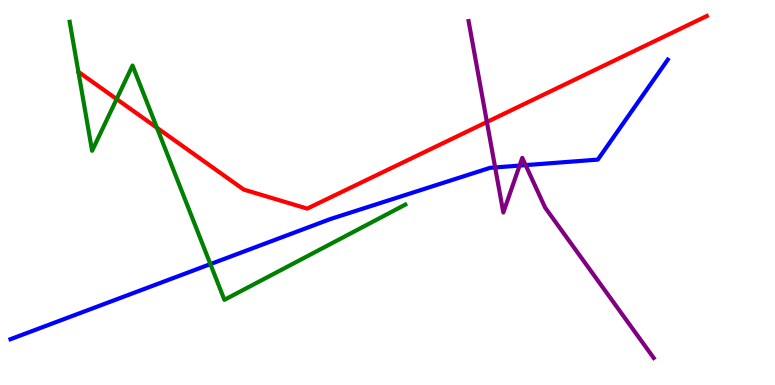[{'lines': ['blue', 'red'], 'intersections': []}, {'lines': ['green', 'red'], 'intersections': [{'x': 1.5, 'y': 7.43}, {'x': 2.03, 'y': 6.68}]}, {'lines': ['purple', 'red'], 'intersections': [{'x': 6.28, 'y': 6.83}]}, {'lines': ['blue', 'green'], 'intersections': [{'x': 2.71, 'y': 3.14}]}, {'lines': ['blue', 'purple'], 'intersections': [{'x': 6.39, 'y': 5.65}, {'x': 6.7, 'y': 5.7}, {'x': 6.78, 'y': 5.71}]}, {'lines': ['green', 'purple'], 'intersections': []}]